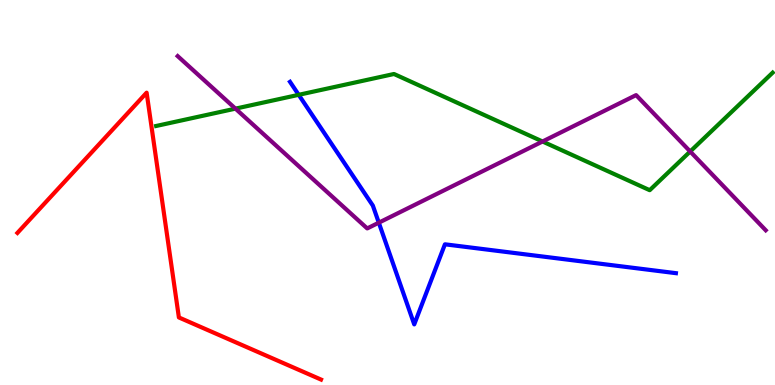[{'lines': ['blue', 'red'], 'intersections': []}, {'lines': ['green', 'red'], 'intersections': []}, {'lines': ['purple', 'red'], 'intersections': []}, {'lines': ['blue', 'green'], 'intersections': [{'x': 3.85, 'y': 7.54}]}, {'lines': ['blue', 'purple'], 'intersections': [{'x': 4.89, 'y': 4.22}]}, {'lines': ['green', 'purple'], 'intersections': [{'x': 3.04, 'y': 7.18}, {'x': 7.0, 'y': 6.32}, {'x': 8.91, 'y': 6.07}]}]